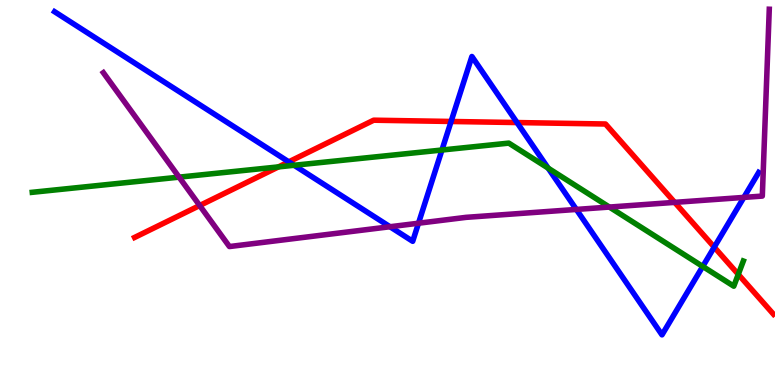[{'lines': ['blue', 'red'], 'intersections': [{'x': 3.73, 'y': 5.8}, {'x': 5.82, 'y': 6.84}, {'x': 6.67, 'y': 6.82}, {'x': 9.22, 'y': 3.58}]}, {'lines': ['green', 'red'], 'intersections': [{'x': 3.59, 'y': 5.67}, {'x': 9.53, 'y': 2.87}]}, {'lines': ['purple', 'red'], 'intersections': [{'x': 2.58, 'y': 4.66}, {'x': 8.71, 'y': 4.74}]}, {'lines': ['blue', 'green'], 'intersections': [{'x': 3.8, 'y': 5.71}, {'x': 5.7, 'y': 6.1}, {'x': 7.07, 'y': 5.63}, {'x': 9.07, 'y': 3.08}]}, {'lines': ['blue', 'purple'], 'intersections': [{'x': 5.03, 'y': 4.11}, {'x': 5.4, 'y': 4.2}, {'x': 7.44, 'y': 4.56}, {'x': 9.6, 'y': 4.87}]}, {'lines': ['green', 'purple'], 'intersections': [{'x': 2.31, 'y': 5.4}, {'x': 7.86, 'y': 4.62}]}]